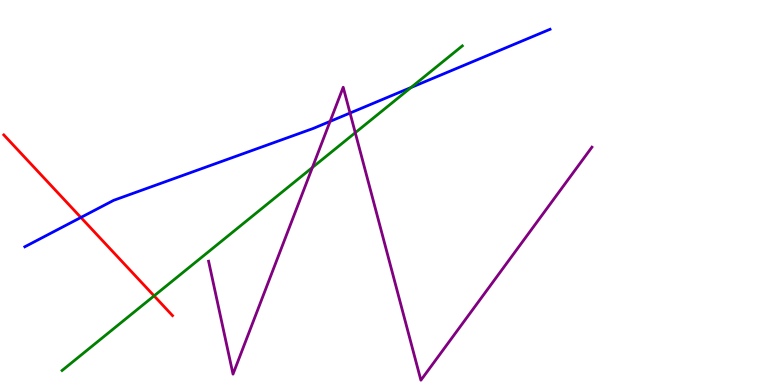[{'lines': ['blue', 'red'], 'intersections': [{'x': 1.04, 'y': 4.35}]}, {'lines': ['green', 'red'], 'intersections': [{'x': 1.99, 'y': 2.32}]}, {'lines': ['purple', 'red'], 'intersections': []}, {'lines': ['blue', 'green'], 'intersections': [{'x': 5.3, 'y': 7.73}]}, {'lines': ['blue', 'purple'], 'intersections': [{'x': 4.26, 'y': 6.85}, {'x': 4.52, 'y': 7.06}]}, {'lines': ['green', 'purple'], 'intersections': [{'x': 4.03, 'y': 5.65}, {'x': 4.58, 'y': 6.55}]}]